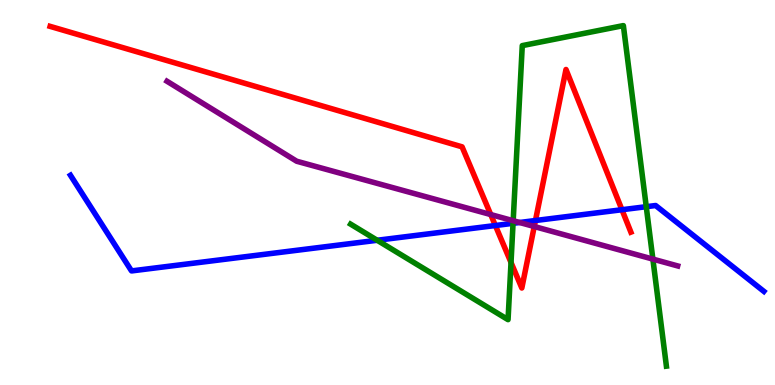[{'lines': ['blue', 'red'], 'intersections': [{'x': 6.39, 'y': 4.14}, {'x': 6.91, 'y': 4.27}, {'x': 8.03, 'y': 4.55}]}, {'lines': ['green', 'red'], 'intersections': [{'x': 6.59, 'y': 3.18}]}, {'lines': ['purple', 'red'], 'intersections': [{'x': 6.33, 'y': 4.43}, {'x': 6.89, 'y': 4.12}]}, {'lines': ['blue', 'green'], 'intersections': [{'x': 4.87, 'y': 3.76}, {'x': 6.62, 'y': 4.2}, {'x': 8.34, 'y': 4.63}]}, {'lines': ['blue', 'purple'], 'intersections': [{'x': 6.7, 'y': 4.22}]}, {'lines': ['green', 'purple'], 'intersections': [{'x': 6.62, 'y': 4.27}, {'x': 8.42, 'y': 3.27}]}]